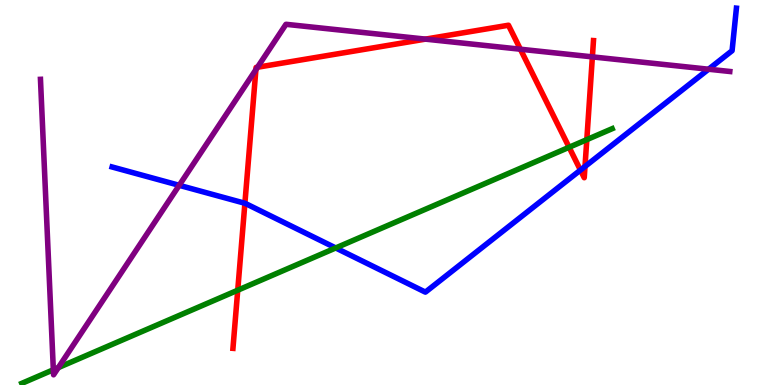[{'lines': ['blue', 'red'], 'intersections': [{'x': 3.16, 'y': 4.72}, {'x': 7.49, 'y': 5.58}, {'x': 7.55, 'y': 5.68}]}, {'lines': ['green', 'red'], 'intersections': [{'x': 3.07, 'y': 2.46}, {'x': 7.34, 'y': 6.17}, {'x': 7.57, 'y': 6.37}]}, {'lines': ['purple', 'red'], 'intersections': [{'x': 3.3, 'y': 8.19}, {'x': 3.32, 'y': 8.25}, {'x': 5.49, 'y': 8.98}, {'x': 6.71, 'y': 8.72}, {'x': 7.64, 'y': 8.52}]}, {'lines': ['blue', 'green'], 'intersections': [{'x': 4.33, 'y': 3.56}]}, {'lines': ['blue', 'purple'], 'intersections': [{'x': 2.31, 'y': 5.19}, {'x': 9.14, 'y': 8.2}]}, {'lines': ['green', 'purple'], 'intersections': [{'x': 0.688, 'y': 0.396}, {'x': 0.753, 'y': 0.452}]}]